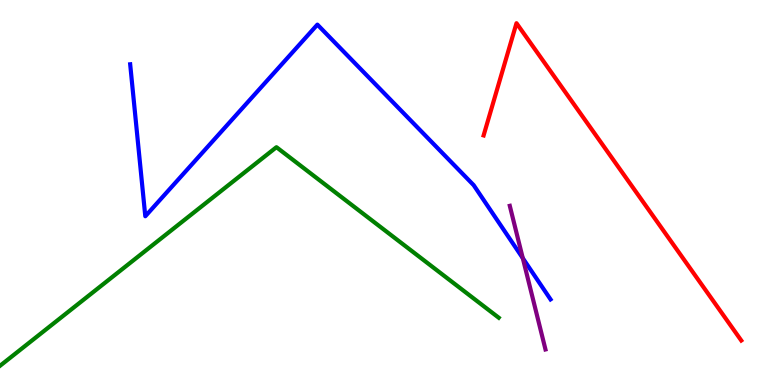[{'lines': ['blue', 'red'], 'intersections': []}, {'lines': ['green', 'red'], 'intersections': []}, {'lines': ['purple', 'red'], 'intersections': []}, {'lines': ['blue', 'green'], 'intersections': []}, {'lines': ['blue', 'purple'], 'intersections': [{'x': 6.75, 'y': 3.29}]}, {'lines': ['green', 'purple'], 'intersections': []}]